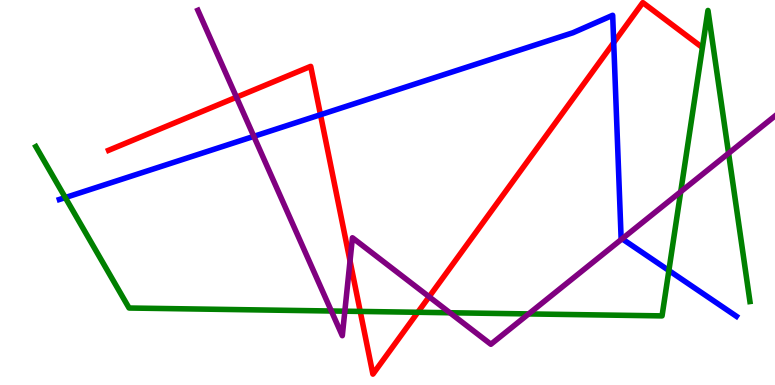[{'lines': ['blue', 'red'], 'intersections': [{'x': 4.14, 'y': 7.02}, {'x': 7.92, 'y': 8.89}]}, {'lines': ['green', 'red'], 'intersections': [{'x': 4.65, 'y': 1.91}, {'x': 5.39, 'y': 1.89}]}, {'lines': ['purple', 'red'], 'intersections': [{'x': 3.05, 'y': 7.48}, {'x': 4.52, 'y': 3.22}, {'x': 5.54, 'y': 2.29}]}, {'lines': ['blue', 'green'], 'intersections': [{'x': 0.842, 'y': 4.87}, {'x': 8.63, 'y': 2.97}]}, {'lines': ['blue', 'purple'], 'intersections': [{'x': 3.28, 'y': 6.46}, {'x': 8.03, 'y': 3.8}]}, {'lines': ['green', 'purple'], 'intersections': [{'x': 4.28, 'y': 1.92}, {'x': 4.45, 'y': 1.92}, {'x': 5.81, 'y': 1.88}, {'x': 6.82, 'y': 1.85}, {'x': 8.78, 'y': 5.02}, {'x': 9.4, 'y': 6.02}]}]